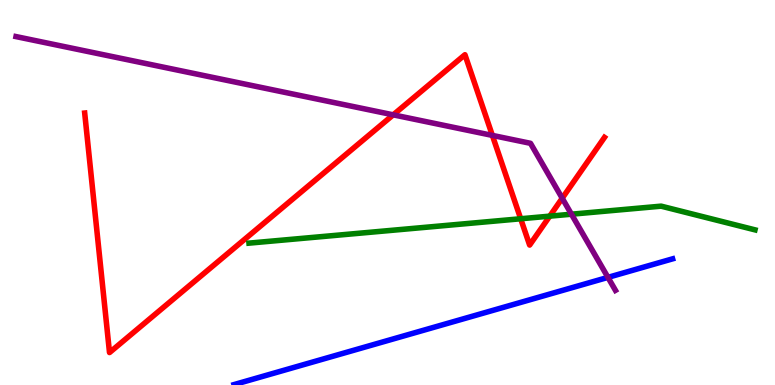[{'lines': ['blue', 'red'], 'intersections': []}, {'lines': ['green', 'red'], 'intersections': [{'x': 6.72, 'y': 4.32}, {'x': 7.09, 'y': 4.39}]}, {'lines': ['purple', 'red'], 'intersections': [{'x': 5.07, 'y': 7.02}, {'x': 6.35, 'y': 6.48}, {'x': 7.25, 'y': 4.85}]}, {'lines': ['blue', 'green'], 'intersections': []}, {'lines': ['blue', 'purple'], 'intersections': [{'x': 7.84, 'y': 2.8}]}, {'lines': ['green', 'purple'], 'intersections': [{'x': 7.37, 'y': 4.44}]}]